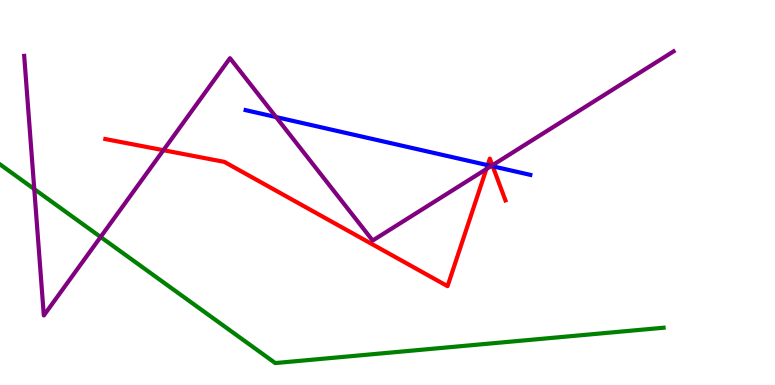[{'lines': ['blue', 'red'], 'intersections': [{'x': 6.29, 'y': 5.71}, {'x': 6.36, 'y': 5.68}]}, {'lines': ['green', 'red'], 'intersections': []}, {'lines': ['purple', 'red'], 'intersections': [{'x': 2.11, 'y': 6.1}, {'x': 6.28, 'y': 5.61}, {'x': 6.35, 'y': 5.71}]}, {'lines': ['blue', 'green'], 'intersections': []}, {'lines': ['blue', 'purple'], 'intersections': [{'x': 3.56, 'y': 6.96}, {'x': 6.34, 'y': 5.69}]}, {'lines': ['green', 'purple'], 'intersections': [{'x': 0.442, 'y': 5.09}, {'x': 1.3, 'y': 3.84}]}]